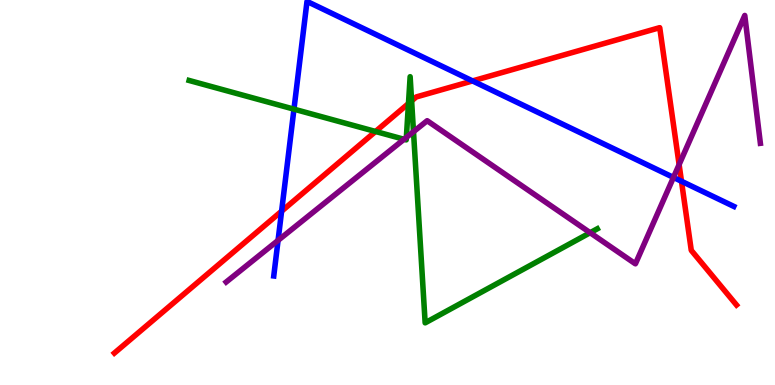[{'lines': ['blue', 'red'], 'intersections': [{'x': 3.63, 'y': 4.51}, {'x': 6.1, 'y': 7.9}, {'x': 8.79, 'y': 5.29}]}, {'lines': ['green', 'red'], 'intersections': [{'x': 4.85, 'y': 6.58}, {'x': 5.27, 'y': 7.31}, {'x': 5.31, 'y': 7.38}]}, {'lines': ['purple', 'red'], 'intersections': [{'x': 8.76, 'y': 5.73}]}, {'lines': ['blue', 'green'], 'intersections': [{'x': 3.79, 'y': 7.16}]}, {'lines': ['blue', 'purple'], 'intersections': [{'x': 3.59, 'y': 3.76}, {'x': 8.69, 'y': 5.39}]}, {'lines': ['green', 'purple'], 'intersections': [{'x': 5.21, 'y': 6.38}, {'x': 5.24, 'y': 6.43}, {'x': 5.34, 'y': 6.58}, {'x': 7.61, 'y': 3.96}]}]